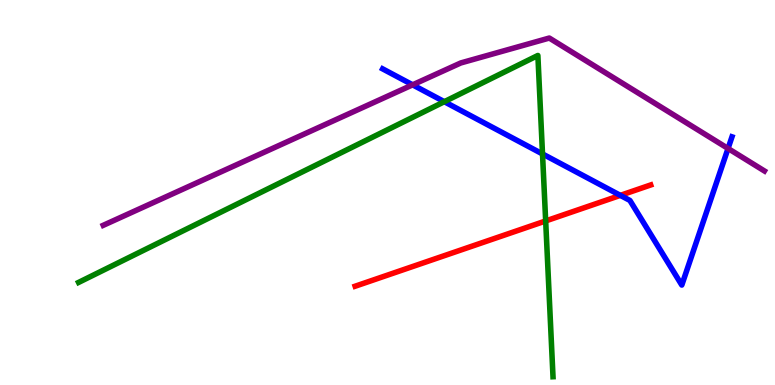[{'lines': ['blue', 'red'], 'intersections': [{'x': 8.0, 'y': 4.93}]}, {'lines': ['green', 'red'], 'intersections': [{'x': 7.04, 'y': 4.26}]}, {'lines': ['purple', 'red'], 'intersections': []}, {'lines': ['blue', 'green'], 'intersections': [{'x': 5.73, 'y': 7.36}, {'x': 7.0, 'y': 6.0}]}, {'lines': ['blue', 'purple'], 'intersections': [{'x': 5.32, 'y': 7.8}, {'x': 9.39, 'y': 6.14}]}, {'lines': ['green', 'purple'], 'intersections': []}]